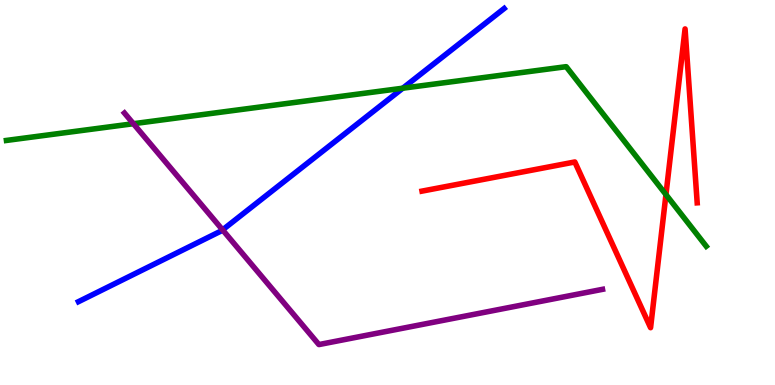[{'lines': ['blue', 'red'], 'intersections': []}, {'lines': ['green', 'red'], 'intersections': [{'x': 8.59, 'y': 4.95}]}, {'lines': ['purple', 'red'], 'intersections': []}, {'lines': ['blue', 'green'], 'intersections': [{'x': 5.2, 'y': 7.71}]}, {'lines': ['blue', 'purple'], 'intersections': [{'x': 2.87, 'y': 4.03}]}, {'lines': ['green', 'purple'], 'intersections': [{'x': 1.72, 'y': 6.79}]}]